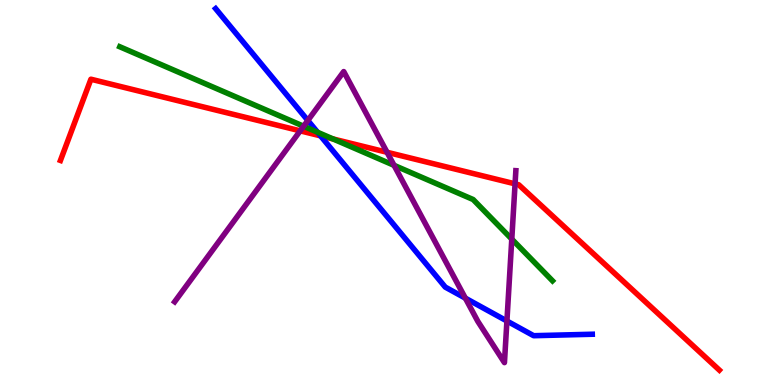[{'lines': ['blue', 'red'], 'intersections': [{'x': 4.14, 'y': 6.47}]}, {'lines': ['green', 'red'], 'intersections': [{'x': 4.3, 'y': 6.39}]}, {'lines': ['purple', 'red'], 'intersections': [{'x': 3.87, 'y': 6.6}, {'x': 4.99, 'y': 6.04}, {'x': 6.65, 'y': 5.22}]}, {'lines': ['blue', 'green'], 'intersections': [{'x': 4.1, 'y': 6.56}]}, {'lines': ['blue', 'purple'], 'intersections': [{'x': 3.97, 'y': 6.87}, {'x': 6.0, 'y': 2.26}, {'x': 6.54, 'y': 1.66}]}, {'lines': ['green', 'purple'], 'intersections': [{'x': 3.92, 'y': 6.72}, {'x': 5.08, 'y': 5.71}, {'x': 6.6, 'y': 3.79}]}]